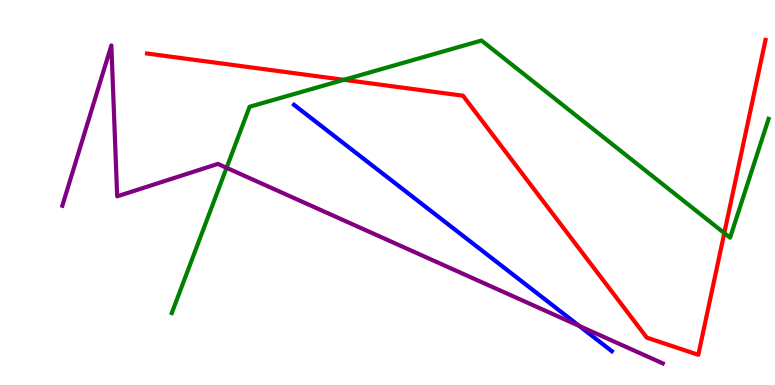[{'lines': ['blue', 'red'], 'intersections': []}, {'lines': ['green', 'red'], 'intersections': [{'x': 4.44, 'y': 7.93}, {'x': 9.35, 'y': 3.95}]}, {'lines': ['purple', 'red'], 'intersections': []}, {'lines': ['blue', 'green'], 'intersections': []}, {'lines': ['blue', 'purple'], 'intersections': [{'x': 7.47, 'y': 1.53}]}, {'lines': ['green', 'purple'], 'intersections': [{'x': 2.92, 'y': 5.64}]}]